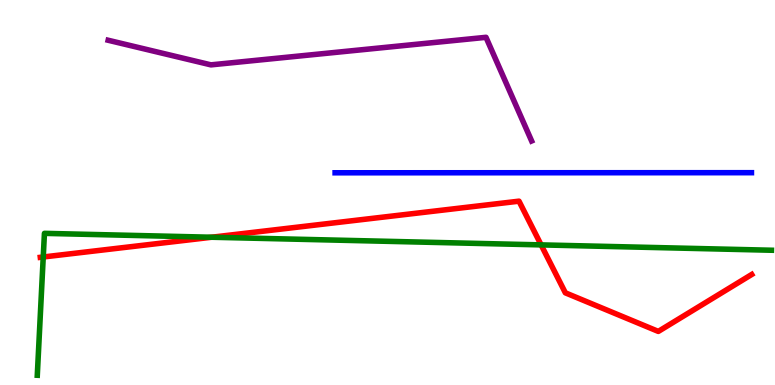[{'lines': ['blue', 'red'], 'intersections': []}, {'lines': ['green', 'red'], 'intersections': [{'x': 0.558, 'y': 3.32}, {'x': 2.73, 'y': 3.84}, {'x': 6.98, 'y': 3.64}]}, {'lines': ['purple', 'red'], 'intersections': []}, {'lines': ['blue', 'green'], 'intersections': []}, {'lines': ['blue', 'purple'], 'intersections': []}, {'lines': ['green', 'purple'], 'intersections': []}]